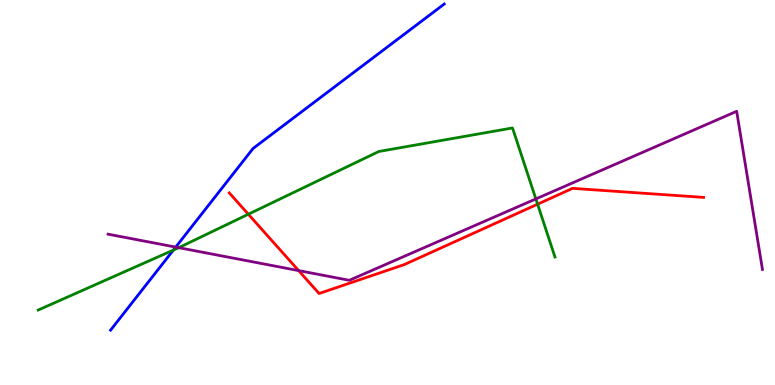[{'lines': ['blue', 'red'], 'intersections': []}, {'lines': ['green', 'red'], 'intersections': [{'x': 3.2, 'y': 4.44}, {'x': 6.94, 'y': 4.7}]}, {'lines': ['purple', 'red'], 'intersections': [{'x': 3.85, 'y': 2.97}]}, {'lines': ['blue', 'green'], 'intersections': [{'x': 2.24, 'y': 3.5}]}, {'lines': ['blue', 'purple'], 'intersections': [{'x': 2.27, 'y': 3.58}]}, {'lines': ['green', 'purple'], 'intersections': [{'x': 2.31, 'y': 3.57}, {'x': 6.91, 'y': 4.83}]}]